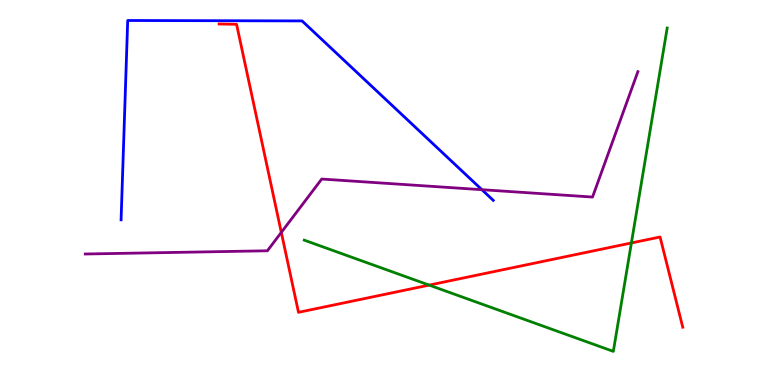[{'lines': ['blue', 'red'], 'intersections': []}, {'lines': ['green', 'red'], 'intersections': [{'x': 5.54, 'y': 2.59}, {'x': 8.15, 'y': 3.69}]}, {'lines': ['purple', 'red'], 'intersections': [{'x': 3.63, 'y': 3.96}]}, {'lines': ['blue', 'green'], 'intersections': []}, {'lines': ['blue', 'purple'], 'intersections': [{'x': 6.22, 'y': 5.07}]}, {'lines': ['green', 'purple'], 'intersections': []}]